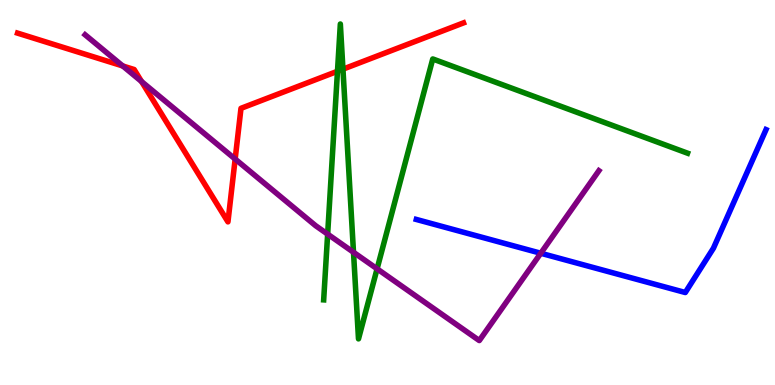[{'lines': ['blue', 'red'], 'intersections': []}, {'lines': ['green', 'red'], 'intersections': [{'x': 4.35, 'y': 8.15}, {'x': 4.43, 'y': 8.2}]}, {'lines': ['purple', 'red'], 'intersections': [{'x': 1.58, 'y': 8.29}, {'x': 1.83, 'y': 7.88}, {'x': 3.03, 'y': 5.87}]}, {'lines': ['blue', 'green'], 'intersections': []}, {'lines': ['blue', 'purple'], 'intersections': [{'x': 6.98, 'y': 3.42}]}, {'lines': ['green', 'purple'], 'intersections': [{'x': 4.23, 'y': 3.92}, {'x': 4.56, 'y': 3.45}, {'x': 4.87, 'y': 3.02}]}]